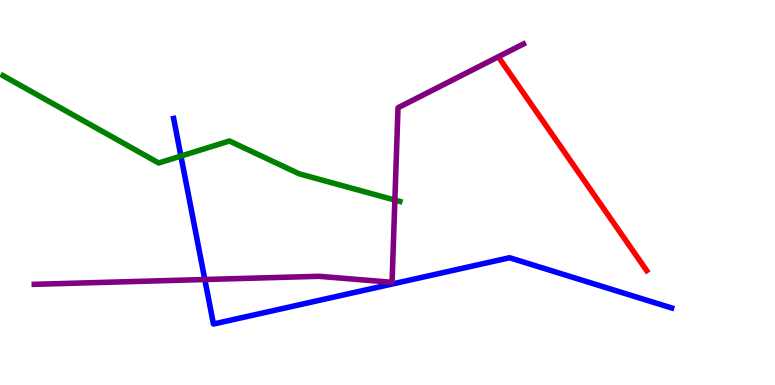[{'lines': ['blue', 'red'], 'intersections': []}, {'lines': ['green', 'red'], 'intersections': []}, {'lines': ['purple', 'red'], 'intersections': []}, {'lines': ['blue', 'green'], 'intersections': [{'x': 2.33, 'y': 5.95}]}, {'lines': ['blue', 'purple'], 'intersections': [{'x': 2.64, 'y': 2.74}]}, {'lines': ['green', 'purple'], 'intersections': [{'x': 5.1, 'y': 4.8}]}]